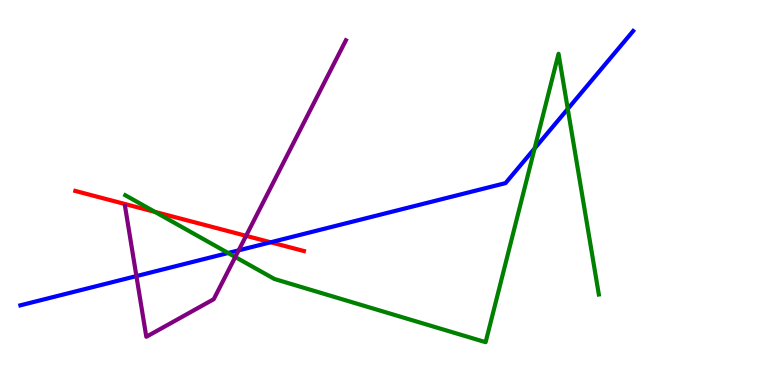[{'lines': ['blue', 'red'], 'intersections': [{'x': 3.49, 'y': 3.71}]}, {'lines': ['green', 'red'], 'intersections': [{'x': 2.0, 'y': 4.5}]}, {'lines': ['purple', 'red'], 'intersections': [{'x': 3.18, 'y': 3.87}]}, {'lines': ['blue', 'green'], 'intersections': [{'x': 2.94, 'y': 3.43}, {'x': 6.9, 'y': 6.14}, {'x': 7.33, 'y': 7.17}]}, {'lines': ['blue', 'purple'], 'intersections': [{'x': 1.76, 'y': 2.83}, {'x': 3.08, 'y': 3.5}]}, {'lines': ['green', 'purple'], 'intersections': [{'x': 3.04, 'y': 3.32}]}]